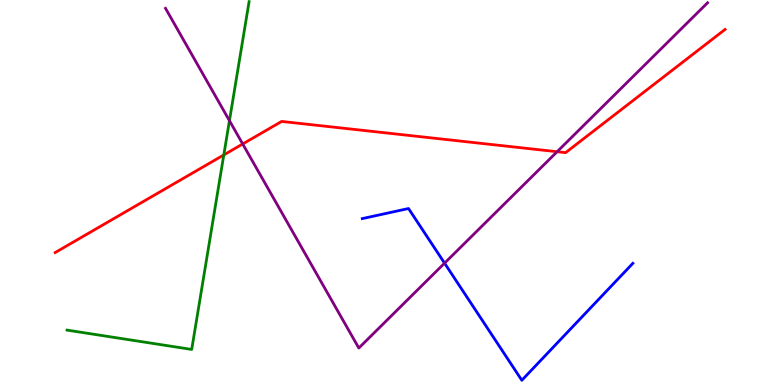[{'lines': ['blue', 'red'], 'intersections': []}, {'lines': ['green', 'red'], 'intersections': [{'x': 2.89, 'y': 5.98}]}, {'lines': ['purple', 'red'], 'intersections': [{'x': 3.13, 'y': 6.26}, {'x': 7.19, 'y': 6.06}]}, {'lines': ['blue', 'green'], 'intersections': []}, {'lines': ['blue', 'purple'], 'intersections': [{'x': 5.74, 'y': 3.16}]}, {'lines': ['green', 'purple'], 'intersections': [{'x': 2.96, 'y': 6.87}]}]